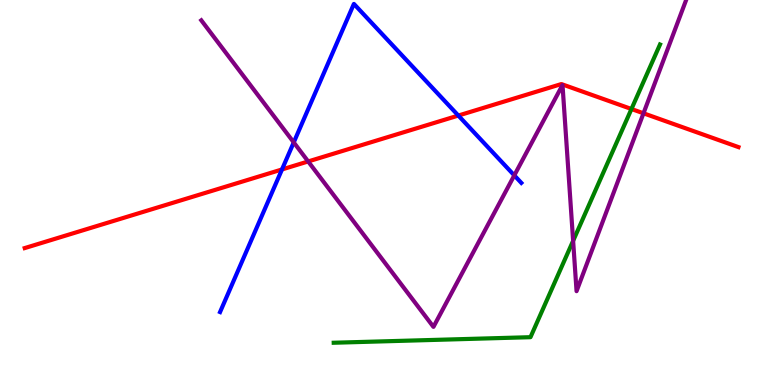[{'lines': ['blue', 'red'], 'intersections': [{'x': 3.64, 'y': 5.6}, {'x': 5.91, 'y': 7.0}]}, {'lines': ['green', 'red'], 'intersections': [{'x': 8.15, 'y': 7.17}]}, {'lines': ['purple', 'red'], 'intersections': [{'x': 3.98, 'y': 5.81}, {'x': 8.3, 'y': 7.06}]}, {'lines': ['blue', 'green'], 'intersections': []}, {'lines': ['blue', 'purple'], 'intersections': [{'x': 3.79, 'y': 6.3}, {'x': 6.64, 'y': 5.44}]}, {'lines': ['green', 'purple'], 'intersections': [{'x': 7.4, 'y': 3.74}]}]